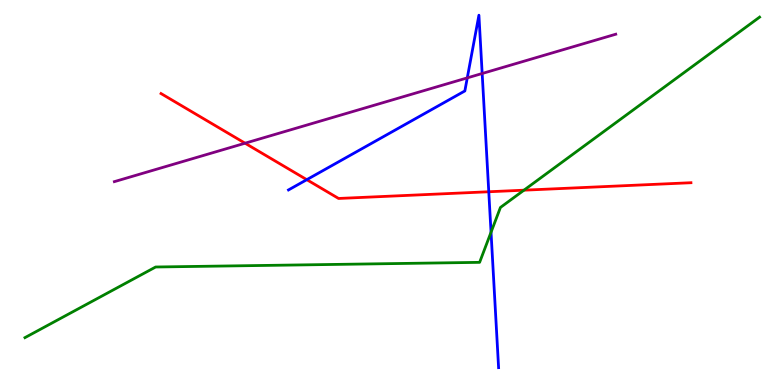[{'lines': ['blue', 'red'], 'intersections': [{'x': 3.96, 'y': 5.33}, {'x': 6.31, 'y': 5.02}]}, {'lines': ['green', 'red'], 'intersections': [{'x': 6.76, 'y': 5.06}]}, {'lines': ['purple', 'red'], 'intersections': [{'x': 3.16, 'y': 6.28}]}, {'lines': ['blue', 'green'], 'intersections': [{'x': 6.34, 'y': 3.97}]}, {'lines': ['blue', 'purple'], 'intersections': [{'x': 6.03, 'y': 7.98}, {'x': 6.22, 'y': 8.09}]}, {'lines': ['green', 'purple'], 'intersections': []}]